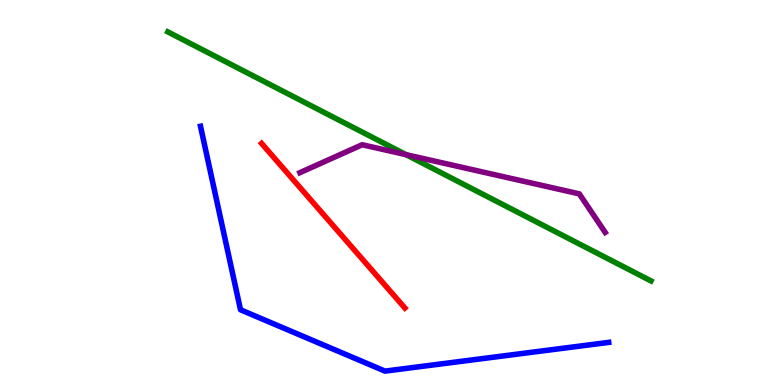[{'lines': ['blue', 'red'], 'intersections': []}, {'lines': ['green', 'red'], 'intersections': []}, {'lines': ['purple', 'red'], 'intersections': []}, {'lines': ['blue', 'green'], 'intersections': []}, {'lines': ['blue', 'purple'], 'intersections': []}, {'lines': ['green', 'purple'], 'intersections': [{'x': 5.24, 'y': 5.98}]}]